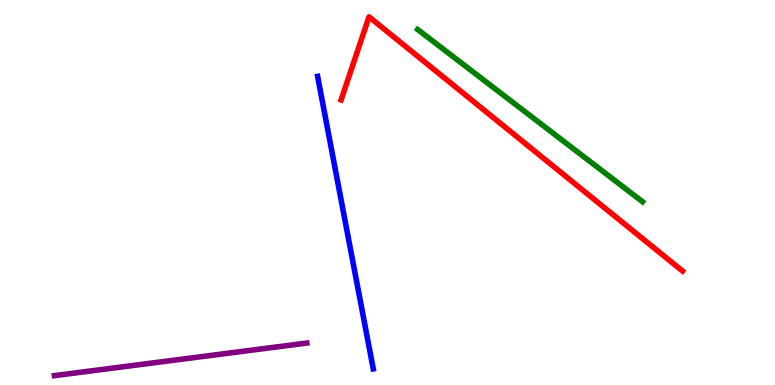[{'lines': ['blue', 'red'], 'intersections': []}, {'lines': ['green', 'red'], 'intersections': []}, {'lines': ['purple', 'red'], 'intersections': []}, {'lines': ['blue', 'green'], 'intersections': []}, {'lines': ['blue', 'purple'], 'intersections': []}, {'lines': ['green', 'purple'], 'intersections': []}]